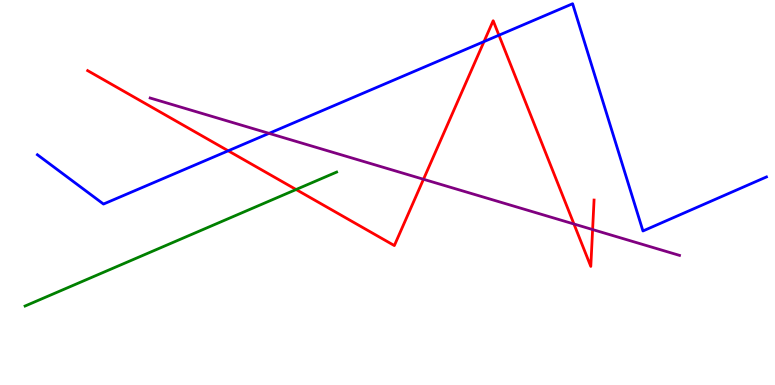[{'lines': ['blue', 'red'], 'intersections': [{'x': 2.94, 'y': 6.08}, {'x': 6.25, 'y': 8.92}, {'x': 6.44, 'y': 9.09}]}, {'lines': ['green', 'red'], 'intersections': [{'x': 3.82, 'y': 5.08}]}, {'lines': ['purple', 'red'], 'intersections': [{'x': 5.46, 'y': 5.34}, {'x': 7.41, 'y': 4.18}, {'x': 7.65, 'y': 4.04}]}, {'lines': ['blue', 'green'], 'intersections': []}, {'lines': ['blue', 'purple'], 'intersections': [{'x': 3.47, 'y': 6.54}]}, {'lines': ['green', 'purple'], 'intersections': []}]